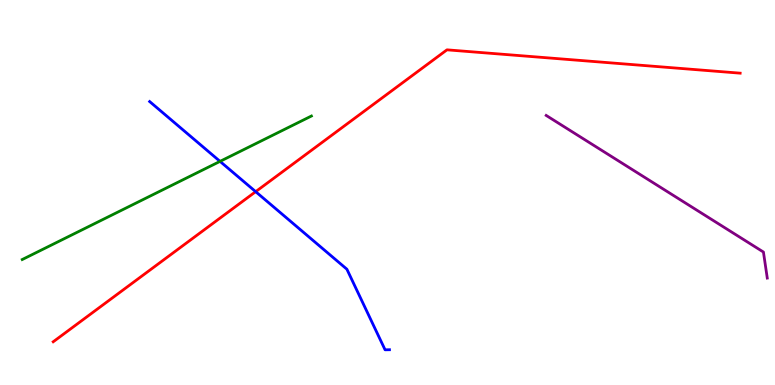[{'lines': ['blue', 'red'], 'intersections': [{'x': 3.3, 'y': 5.02}]}, {'lines': ['green', 'red'], 'intersections': []}, {'lines': ['purple', 'red'], 'intersections': []}, {'lines': ['blue', 'green'], 'intersections': [{'x': 2.84, 'y': 5.81}]}, {'lines': ['blue', 'purple'], 'intersections': []}, {'lines': ['green', 'purple'], 'intersections': []}]